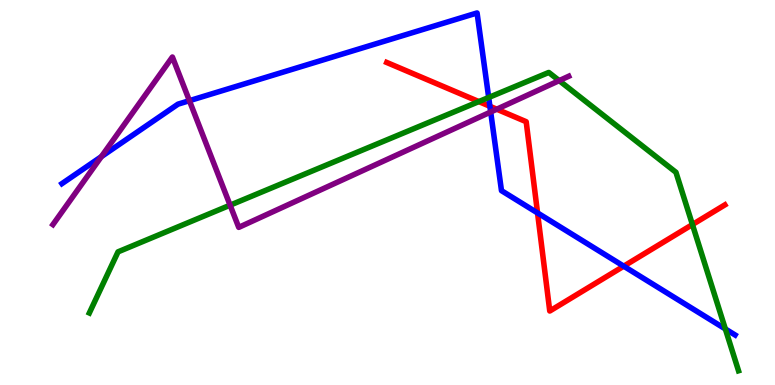[{'lines': ['blue', 'red'], 'intersections': [{'x': 6.32, 'y': 7.24}, {'x': 6.94, 'y': 4.47}, {'x': 8.05, 'y': 3.09}]}, {'lines': ['green', 'red'], 'intersections': [{'x': 6.18, 'y': 7.36}, {'x': 8.93, 'y': 4.17}]}, {'lines': ['purple', 'red'], 'intersections': [{'x': 6.41, 'y': 7.16}]}, {'lines': ['blue', 'green'], 'intersections': [{'x': 6.31, 'y': 7.47}, {'x': 9.36, 'y': 1.46}]}, {'lines': ['blue', 'purple'], 'intersections': [{'x': 1.31, 'y': 5.93}, {'x': 2.44, 'y': 7.39}, {'x': 6.33, 'y': 7.09}]}, {'lines': ['green', 'purple'], 'intersections': [{'x': 2.97, 'y': 4.67}, {'x': 7.22, 'y': 7.91}]}]